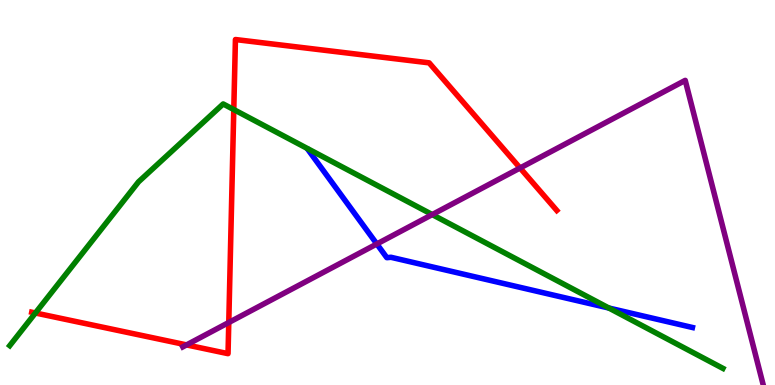[{'lines': ['blue', 'red'], 'intersections': []}, {'lines': ['green', 'red'], 'intersections': [{'x': 0.457, 'y': 1.87}, {'x': 3.02, 'y': 7.15}]}, {'lines': ['purple', 'red'], 'intersections': [{'x': 2.41, 'y': 1.04}, {'x': 2.95, 'y': 1.62}, {'x': 6.71, 'y': 5.64}]}, {'lines': ['blue', 'green'], 'intersections': [{'x': 7.86, 'y': 2.0}]}, {'lines': ['blue', 'purple'], 'intersections': [{'x': 4.86, 'y': 3.66}]}, {'lines': ['green', 'purple'], 'intersections': [{'x': 5.58, 'y': 4.43}]}]